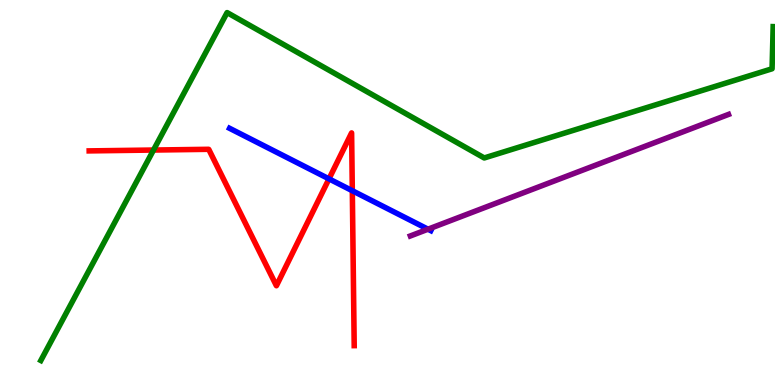[{'lines': ['blue', 'red'], 'intersections': [{'x': 4.25, 'y': 5.35}, {'x': 4.55, 'y': 5.05}]}, {'lines': ['green', 'red'], 'intersections': [{'x': 1.98, 'y': 6.1}]}, {'lines': ['purple', 'red'], 'intersections': []}, {'lines': ['blue', 'green'], 'intersections': []}, {'lines': ['blue', 'purple'], 'intersections': [{'x': 5.52, 'y': 4.05}]}, {'lines': ['green', 'purple'], 'intersections': []}]